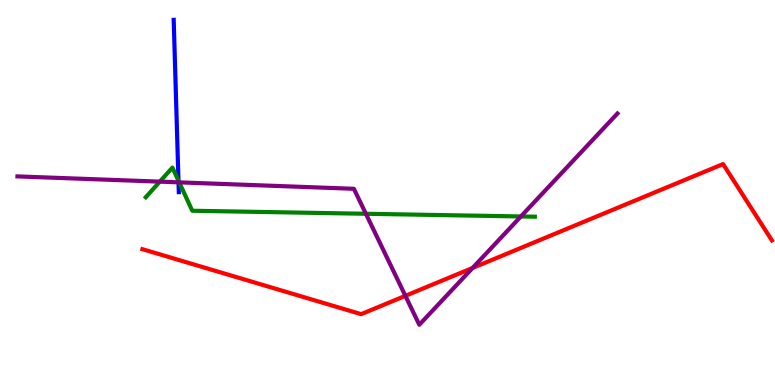[{'lines': ['blue', 'red'], 'intersections': []}, {'lines': ['green', 'red'], 'intersections': []}, {'lines': ['purple', 'red'], 'intersections': [{'x': 5.23, 'y': 2.32}, {'x': 6.1, 'y': 3.04}]}, {'lines': ['blue', 'green'], 'intersections': [{'x': 2.3, 'y': 5.31}]}, {'lines': ['blue', 'purple'], 'intersections': [{'x': 2.3, 'y': 5.26}]}, {'lines': ['green', 'purple'], 'intersections': [{'x': 2.06, 'y': 5.28}, {'x': 2.31, 'y': 5.26}, {'x': 4.72, 'y': 4.45}, {'x': 6.72, 'y': 4.38}]}]